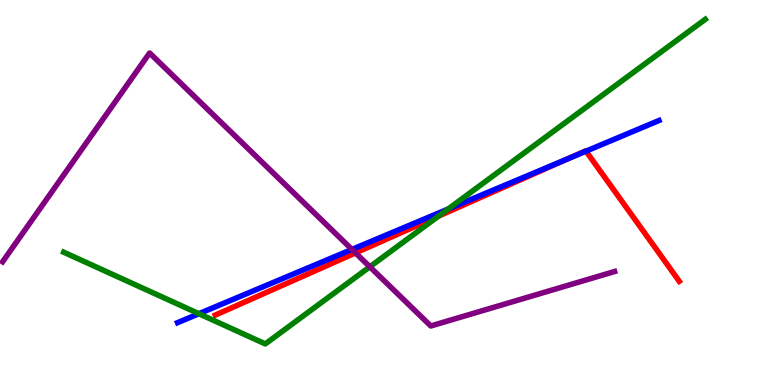[{'lines': ['blue', 'red'], 'intersections': [{'x': 7.33, 'y': 5.88}, {'x': 7.56, 'y': 6.07}]}, {'lines': ['green', 'red'], 'intersections': [{'x': 5.66, 'y': 4.39}]}, {'lines': ['purple', 'red'], 'intersections': [{'x': 4.59, 'y': 3.43}]}, {'lines': ['blue', 'green'], 'intersections': [{'x': 2.57, 'y': 1.85}, {'x': 5.78, 'y': 4.57}]}, {'lines': ['blue', 'purple'], 'intersections': [{'x': 4.54, 'y': 3.52}]}, {'lines': ['green', 'purple'], 'intersections': [{'x': 4.77, 'y': 3.07}]}]